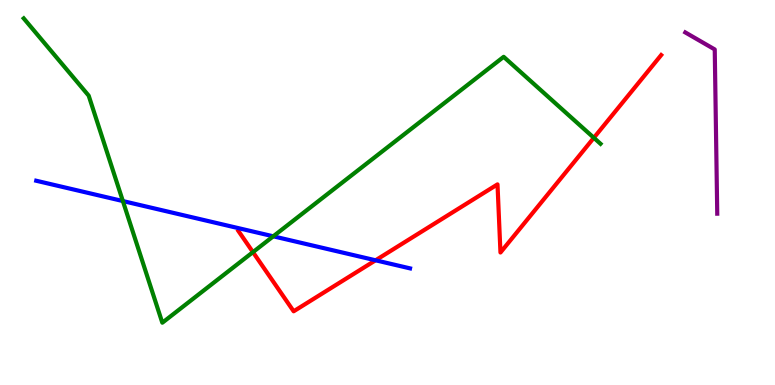[{'lines': ['blue', 'red'], 'intersections': [{'x': 4.85, 'y': 3.24}]}, {'lines': ['green', 'red'], 'intersections': [{'x': 3.26, 'y': 3.45}, {'x': 7.66, 'y': 6.42}]}, {'lines': ['purple', 'red'], 'intersections': []}, {'lines': ['blue', 'green'], 'intersections': [{'x': 1.59, 'y': 4.78}, {'x': 3.53, 'y': 3.86}]}, {'lines': ['blue', 'purple'], 'intersections': []}, {'lines': ['green', 'purple'], 'intersections': []}]